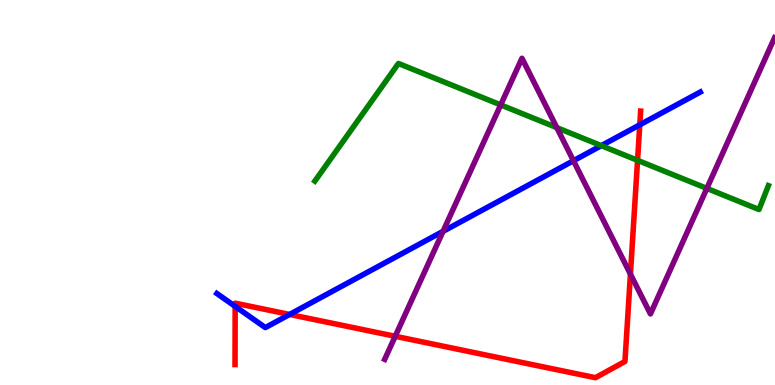[{'lines': ['blue', 'red'], 'intersections': [{'x': 3.03, 'y': 2.04}, {'x': 3.74, 'y': 1.83}, {'x': 8.26, 'y': 6.76}]}, {'lines': ['green', 'red'], 'intersections': [{'x': 8.23, 'y': 5.84}]}, {'lines': ['purple', 'red'], 'intersections': [{'x': 5.1, 'y': 1.27}, {'x': 8.13, 'y': 2.88}]}, {'lines': ['blue', 'green'], 'intersections': [{'x': 7.76, 'y': 6.22}]}, {'lines': ['blue', 'purple'], 'intersections': [{'x': 5.72, 'y': 3.99}, {'x': 7.4, 'y': 5.83}]}, {'lines': ['green', 'purple'], 'intersections': [{'x': 6.46, 'y': 7.28}, {'x': 7.18, 'y': 6.68}, {'x': 9.12, 'y': 5.11}]}]